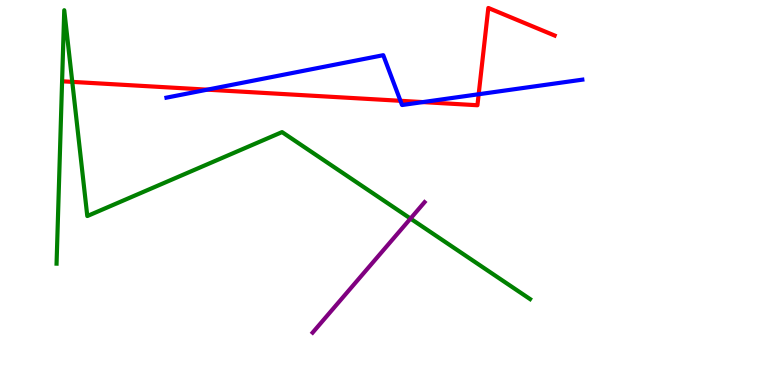[{'lines': ['blue', 'red'], 'intersections': [{'x': 2.67, 'y': 7.67}, {'x': 5.17, 'y': 7.38}, {'x': 5.46, 'y': 7.35}, {'x': 6.18, 'y': 7.55}]}, {'lines': ['green', 'red'], 'intersections': [{'x': 0.933, 'y': 7.87}]}, {'lines': ['purple', 'red'], 'intersections': []}, {'lines': ['blue', 'green'], 'intersections': []}, {'lines': ['blue', 'purple'], 'intersections': []}, {'lines': ['green', 'purple'], 'intersections': [{'x': 5.3, 'y': 4.32}]}]